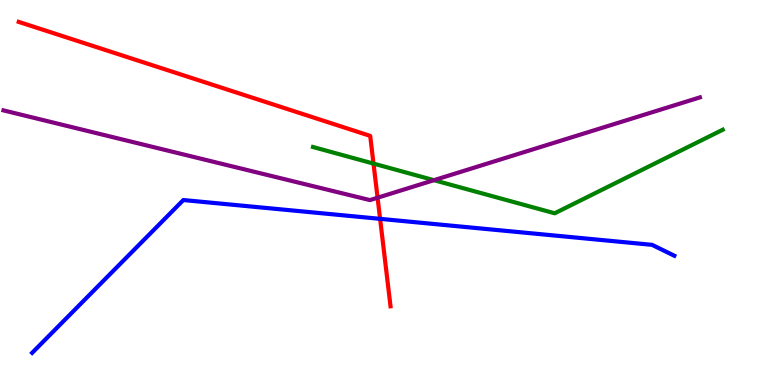[{'lines': ['blue', 'red'], 'intersections': [{'x': 4.9, 'y': 4.32}]}, {'lines': ['green', 'red'], 'intersections': [{'x': 4.82, 'y': 5.75}]}, {'lines': ['purple', 'red'], 'intersections': [{'x': 4.87, 'y': 4.86}]}, {'lines': ['blue', 'green'], 'intersections': []}, {'lines': ['blue', 'purple'], 'intersections': []}, {'lines': ['green', 'purple'], 'intersections': [{'x': 5.6, 'y': 5.32}]}]